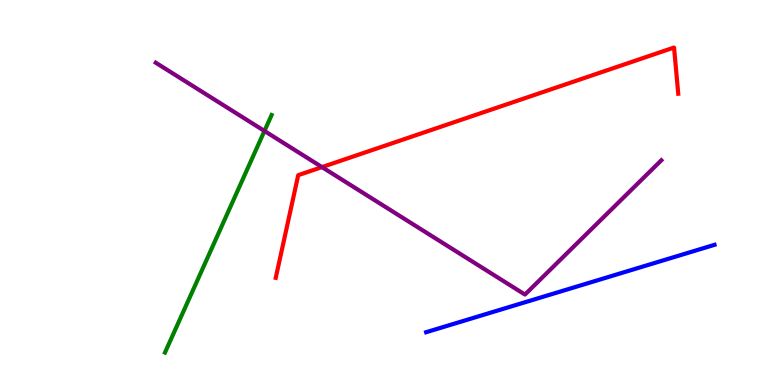[{'lines': ['blue', 'red'], 'intersections': []}, {'lines': ['green', 'red'], 'intersections': []}, {'lines': ['purple', 'red'], 'intersections': [{'x': 4.15, 'y': 5.66}]}, {'lines': ['blue', 'green'], 'intersections': []}, {'lines': ['blue', 'purple'], 'intersections': []}, {'lines': ['green', 'purple'], 'intersections': [{'x': 3.41, 'y': 6.6}]}]